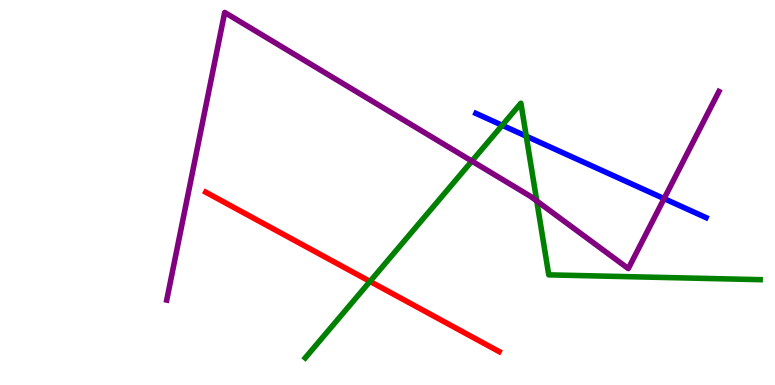[{'lines': ['blue', 'red'], 'intersections': []}, {'lines': ['green', 'red'], 'intersections': [{'x': 4.77, 'y': 2.69}]}, {'lines': ['purple', 'red'], 'intersections': []}, {'lines': ['blue', 'green'], 'intersections': [{'x': 6.48, 'y': 6.75}, {'x': 6.79, 'y': 6.46}]}, {'lines': ['blue', 'purple'], 'intersections': [{'x': 8.57, 'y': 4.84}]}, {'lines': ['green', 'purple'], 'intersections': [{'x': 6.09, 'y': 5.82}, {'x': 6.93, 'y': 4.78}]}]